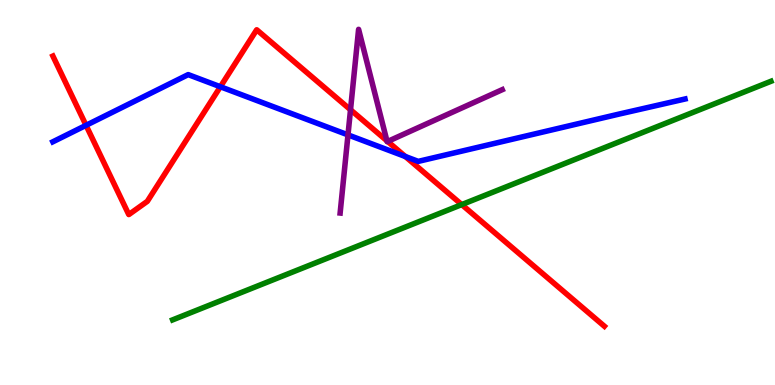[{'lines': ['blue', 'red'], 'intersections': [{'x': 1.11, 'y': 6.75}, {'x': 2.84, 'y': 7.75}, {'x': 5.23, 'y': 5.93}]}, {'lines': ['green', 'red'], 'intersections': [{'x': 5.96, 'y': 4.69}]}, {'lines': ['purple', 'red'], 'intersections': [{'x': 4.52, 'y': 7.15}, {'x': 4.99, 'y': 6.34}, {'x': 5.0, 'y': 6.33}]}, {'lines': ['blue', 'green'], 'intersections': []}, {'lines': ['blue', 'purple'], 'intersections': [{'x': 4.49, 'y': 6.5}]}, {'lines': ['green', 'purple'], 'intersections': []}]